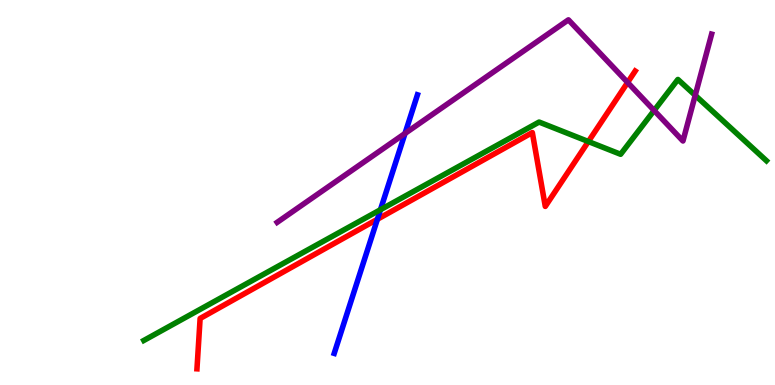[{'lines': ['blue', 'red'], 'intersections': [{'x': 4.87, 'y': 4.3}]}, {'lines': ['green', 'red'], 'intersections': [{'x': 7.59, 'y': 6.32}]}, {'lines': ['purple', 'red'], 'intersections': [{'x': 8.1, 'y': 7.86}]}, {'lines': ['blue', 'green'], 'intersections': [{'x': 4.91, 'y': 4.55}]}, {'lines': ['blue', 'purple'], 'intersections': [{'x': 5.23, 'y': 6.53}]}, {'lines': ['green', 'purple'], 'intersections': [{'x': 8.44, 'y': 7.13}, {'x': 8.97, 'y': 7.52}]}]